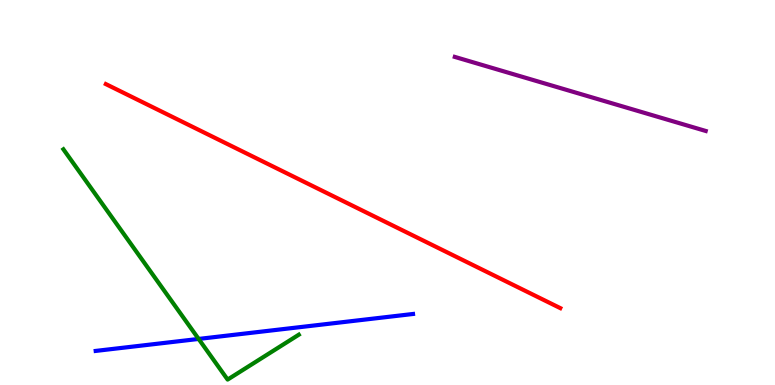[{'lines': ['blue', 'red'], 'intersections': []}, {'lines': ['green', 'red'], 'intersections': []}, {'lines': ['purple', 'red'], 'intersections': []}, {'lines': ['blue', 'green'], 'intersections': [{'x': 2.56, 'y': 1.2}]}, {'lines': ['blue', 'purple'], 'intersections': []}, {'lines': ['green', 'purple'], 'intersections': []}]